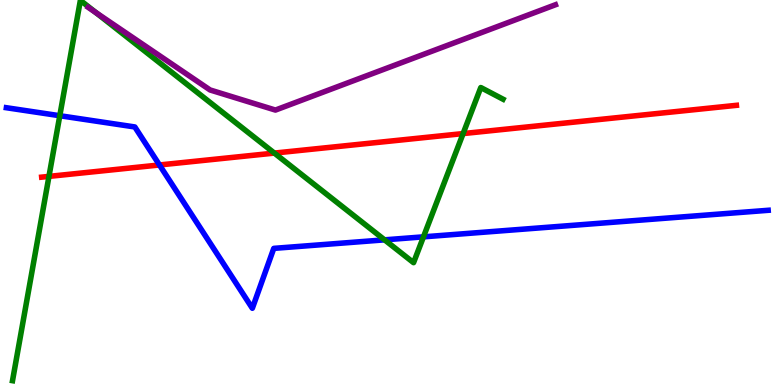[{'lines': ['blue', 'red'], 'intersections': [{'x': 2.06, 'y': 5.72}]}, {'lines': ['green', 'red'], 'intersections': [{'x': 0.632, 'y': 5.42}, {'x': 3.54, 'y': 6.02}, {'x': 5.98, 'y': 6.53}]}, {'lines': ['purple', 'red'], 'intersections': []}, {'lines': ['blue', 'green'], 'intersections': [{'x': 0.772, 'y': 6.99}, {'x': 4.96, 'y': 3.77}, {'x': 5.46, 'y': 3.85}]}, {'lines': ['blue', 'purple'], 'intersections': []}, {'lines': ['green', 'purple'], 'intersections': [{'x': 1.24, 'y': 9.67}]}]